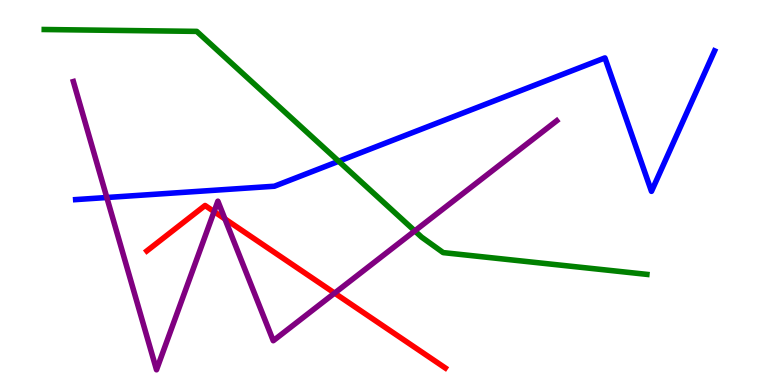[{'lines': ['blue', 'red'], 'intersections': []}, {'lines': ['green', 'red'], 'intersections': []}, {'lines': ['purple', 'red'], 'intersections': [{'x': 2.76, 'y': 4.5}, {'x': 2.9, 'y': 4.31}, {'x': 4.32, 'y': 2.39}]}, {'lines': ['blue', 'green'], 'intersections': [{'x': 4.37, 'y': 5.81}]}, {'lines': ['blue', 'purple'], 'intersections': [{'x': 1.38, 'y': 4.87}]}, {'lines': ['green', 'purple'], 'intersections': [{'x': 5.35, 'y': 4.0}]}]